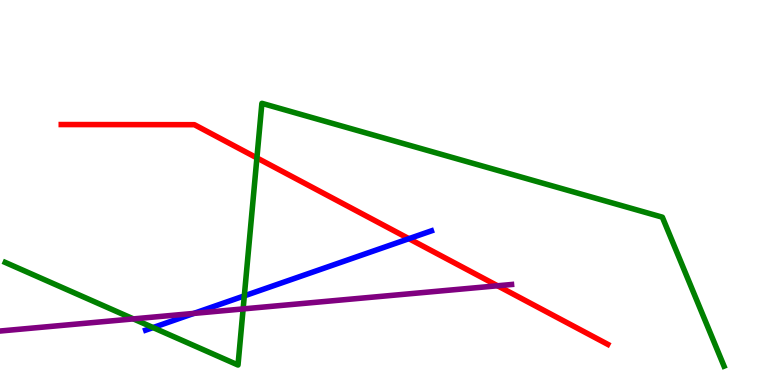[{'lines': ['blue', 'red'], 'intersections': [{'x': 5.28, 'y': 3.8}]}, {'lines': ['green', 'red'], 'intersections': [{'x': 3.31, 'y': 5.9}]}, {'lines': ['purple', 'red'], 'intersections': [{'x': 6.42, 'y': 2.58}]}, {'lines': ['blue', 'green'], 'intersections': [{'x': 1.98, 'y': 1.49}, {'x': 3.15, 'y': 2.32}]}, {'lines': ['blue', 'purple'], 'intersections': [{'x': 2.5, 'y': 1.86}]}, {'lines': ['green', 'purple'], 'intersections': [{'x': 1.72, 'y': 1.72}, {'x': 3.14, 'y': 1.98}]}]